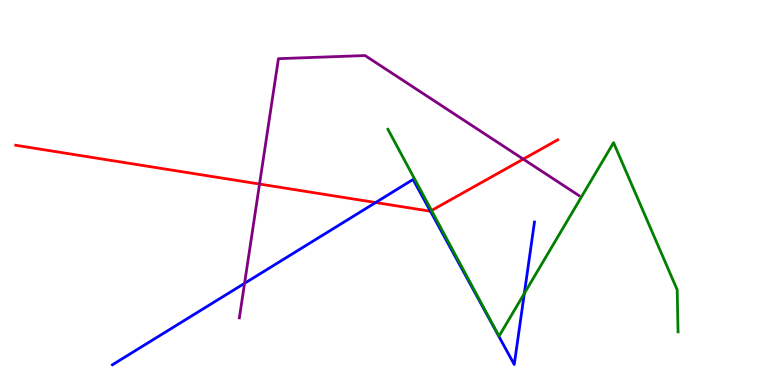[{'lines': ['blue', 'red'], 'intersections': [{'x': 4.85, 'y': 4.74}, {'x': 5.55, 'y': 4.52}]}, {'lines': ['green', 'red'], 'intersections': [{'x': 5.57, 'y': 4.53}]}, {'lines': ['purple', 'red'], 'intersections': [{'x': 3.35, 'y': 5.22}, {'x': 6.75, 'y': 5.87}]}, {'lines': ['blue', 'green'], 'intersections': [{'x': 6.77, 'y': 2.38}]}, {'lines': ['blue', 'purple'], 'intersections': [{'x': 3.16, 'y': 2.64}]}, {'lines': ['green', 'purple'], 'intersections': []}]